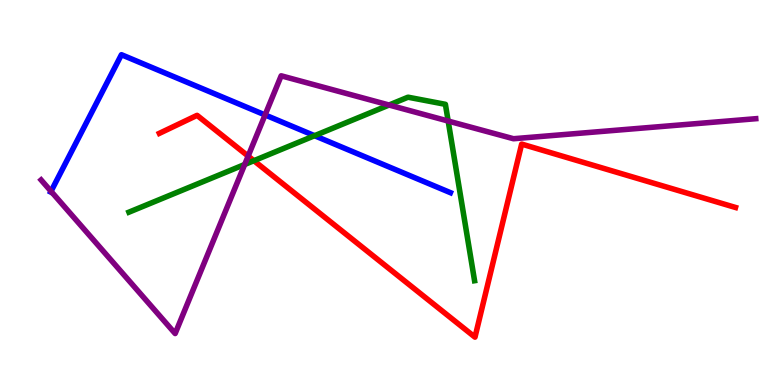[{'lines': ['blue', 'red'], 'intersections': []}, {'lines': ['green', 'red'], 'intersections': [{'x': 3.28, 'y': 5.83}]}, {'lines': ['purple', 'red'], 'intersections': [{'x': 3.2, 'y': 5.95}]}, {'lines': ['blue', 'green'], 'intersections': [{'x': 4.06, 'y': 6.48}]}, {'lines': ['blue', 'purple'], 'intersections': [{'x': 0.659, 'y': 5.03}, {'x': 3.42, 'y': 7.01}]}, {'lines': ['green', 'purple'], 'intersections': [{'x': 3.16, 'y': 5.73}, {'x': 5.02, 'y': 7.27}, {'x': 5.78, 'y': 6.86}]}]